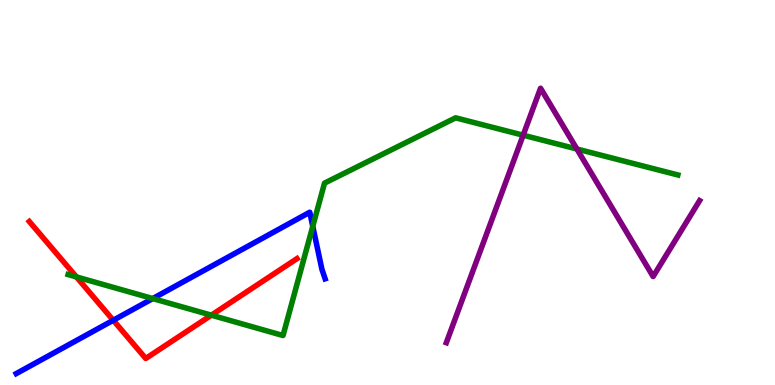[{'lines': ['blue', 'red'], 'intersections': [{'x': 1.46, 'y': 1.68}]}, {'lines': ['green', 'red'], 'intersections': [{'x': 0.986, 'y': 2.81}, {'x': 2.73, 'y': 1.81}]}, {'lines': ['purple', 'red'], 'intersections': []}, {'lines': ['blue', 'green'], 'intersections': [{'x': 1.97, 'y': 2.25}, {'x': 4.04, 'y': 4.12}]}, {'lines': ['blue', 'purple'], 'intersections': []}, {'lines': ['green', 'purple'], 'intersections': [{'x': 6.75, 'y': 6.49}, {'x': 7.44, 'y': 6.13}]}]